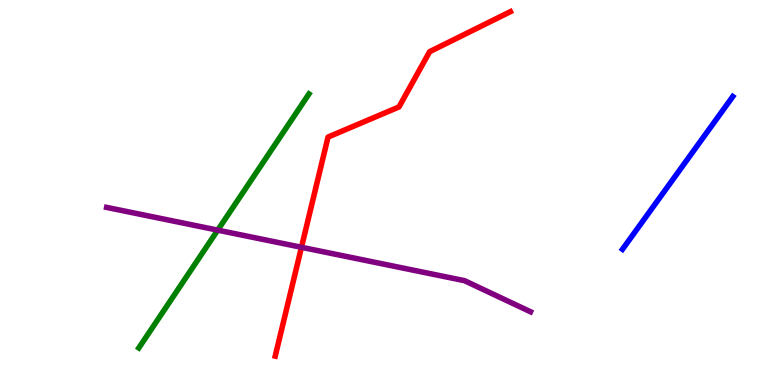[{'lines': ['blue', 'red'], 'intersections': []}, {'lines': ['green', 'red'], 'intersections': []}, {'lines': ['purple', 'red'], 'intersections': [{'x': 3.89, 'y': 3.58}]}, {'lines': ['blue', 'green'], 'intersections': []}, {'lines': ['blue', 'purple'], 'intersections': []}, {'lines': ['green', 'purple'], 'intersections': [{'x': 2.81, 'y': 4.02}]}]